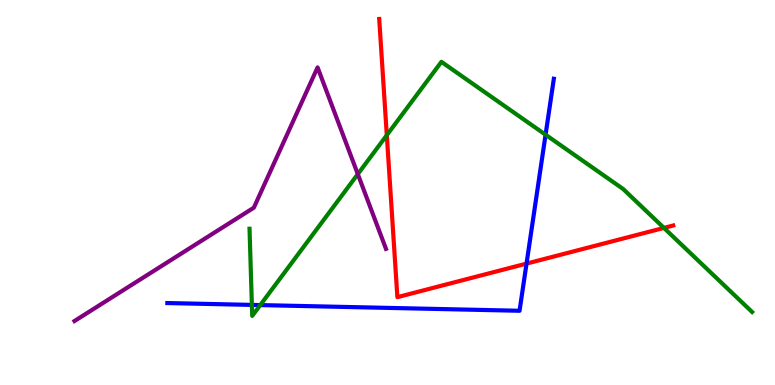[{'lines': ['blue', 'red'], 'intersections': [{'x': 6.79, 'y': 3.15}]}, {'lines': ['green', 'red'], 'intersections': [{'x': 4.99, 'y': 6.49}, {'x': 8.57, 'y': 4.08}]}, {'lines': ['purple', 'red'], 'intersections': []}, {'lines': ['blue', 'green'], 'intersections': [{'x': 3.25, 'y': 2.08}, {'x': 3.36, 'y': 2.08}, {'x': 7.04, 'y': 6.5}]}, {'lines': ['blue', 'purple'], 'intersections': []}, {'lines': ['green', 'purple'], 'intersections': [{'x': 4.62, 'y': 5.48}]}]